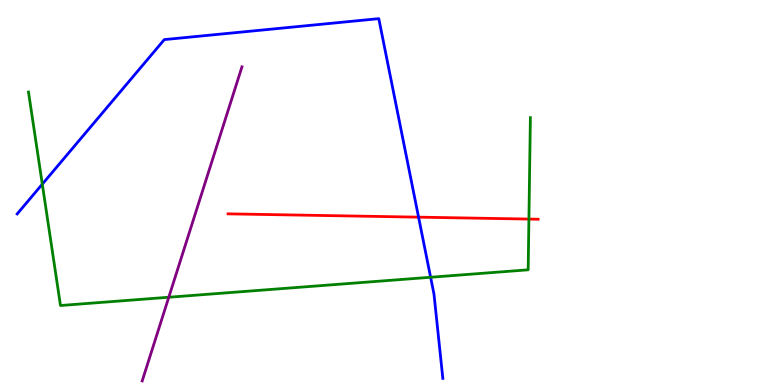[{'lines': ['blue', 'red'], 'intersections': [{'x': 5.4, 'y': 4.36}]}, {'lines': ['green', 'red'], 'intersections': [{'x': 6.82, 'y': 4.31}]}, {'lines': ['purple', 'red'], 'intersections': []}, {'lines': ['blue', 'green'], 'intersections': [{'x': 0.546, 'y': 5.22}, {'x': 5.56, 'y': 2.8}]}, {'lines': ['blue', 'purple'], 'intersections': []}, {'lines': ['green', 'purple'], 'intersections': [{'x': 2.18, 'y': 2.28}]}]